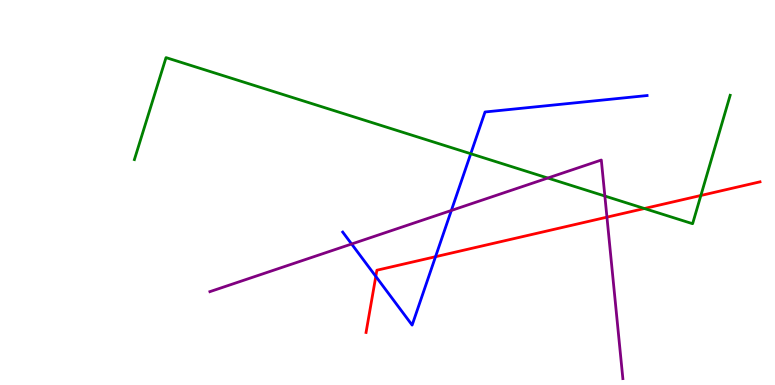[{'lines': ['blue', 'red'], 'intersections': [{'x': 4.85, 'y': 2.82}, {'x': 5.62, 'y': 3.33}]}, {'lines': ['green', 'red'], 'intersections': [{'x': 8.31, 'y': 4.58}, {'x': 9.04, 'y': 4.92}]}, {'lines': ['purple', 'red'], 'intersections': [{'x': 7.83, 'y': 4.36}]}, {'lines': ['blue', 'green'], 'intersections': [{'x': 6.07, 'y': 6.01}]}, {'lines': ['blue', 'purple'], 'intersections': [{'x': 4.54, 'y': 3.66}, {'x': 5.82, 'y': 4.53}]}, {'lines': ['green', 'purple'], 'intersections': [{'x': 7.07, 'y': 5.38}, {'x': 7.8, 'y': 4.91}]}]